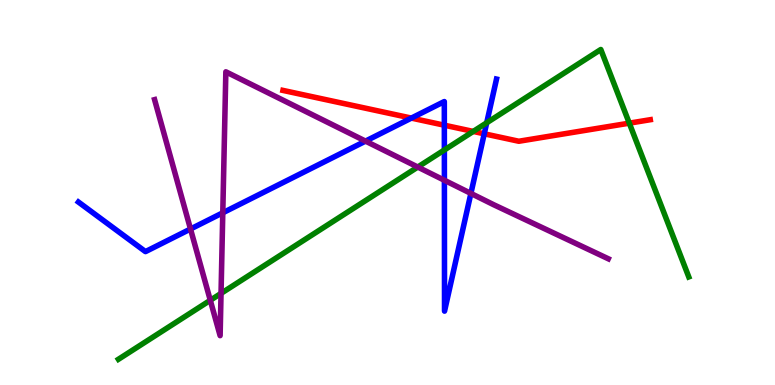[{'lines': ['blue', 'red'], 'intersections': [{'x': 5.31, 'y': 6.93}, {'x': 5.73, 'y': 6.75}, {'x': 6.25, 'y': 6.52}]}, {'lines': ['green', 'red'], 'intersections': [{'x': 6.11, 'y': 6.59}, {'x': 8.12, 'y': 6.8}]}, {'lines': ['purple', 'red'], 'intersections': []}, {'lines': ['blue', 'green'], 'intersections': [{'x': 5.73, 'y': 6.1}, {'x': 6.28, 'y': 6.81}]}, {'lines': ['blue', 'purple'], 'intersections': [{'x': 2.46, 'y': 4.05}, {'x': 2.87, 'y': 4.47}, {'x': 4.72, 'y': 6.33}, {'x': 5.73, 'y': 5.32}, {'x': 6.08, 'y': 4.98}]}, {'lines': ['green', 'purple'], 'intersections': [{'x': 2.71, 'y': 2.2}, {'x': 2.85, 'y': 2.38}, {'x': 5.39, 'y': 5.66}]}]